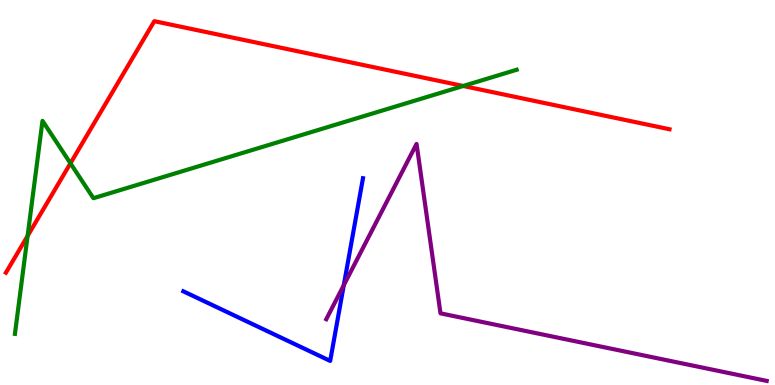[{'lines': ['blue', 'red'], 'intersections': []}, {'lines': ['green', 'red'], 'intersections': [{'x': 0.356, 'y': 3.87}, {'x': 0.909, 'y': 5.76}, {'x': 5.98, 'y': 7.77}]}, {'lines': ['purple', 'red'], 'intersections': []}, {'lines': ['blue', 'green'], 'intersections': []}, {'lines': ['blue', 'purple'], 'intersections': [{'x': 4.44, 'y': 2.59}]}, {'lines': ['green', 'purple'], 'intersections': []}]